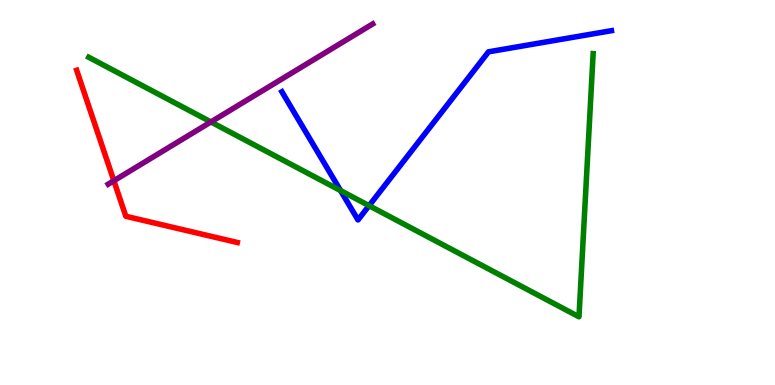[{'lines': ['blue', 'red'], 'intersections': []}, {'lines': ['green', 'red'], 'intersections': []}, {'lines': ['purple', 'red'], 'intersections': [{'x': 1.47, 'y': 5.31}]}, {'lines': ['blue', 'green'], 'intersections': [{'x': 4.39, 'y': 5.05}, {'x': 4.76, 'y': 4.66}]}, {'lines': ['blue', 'purple'], 'intersections': []}, {'lines': ['green', 'purple'], 'intersections': [{'x': 2.72, 'y': 6.83}]}]